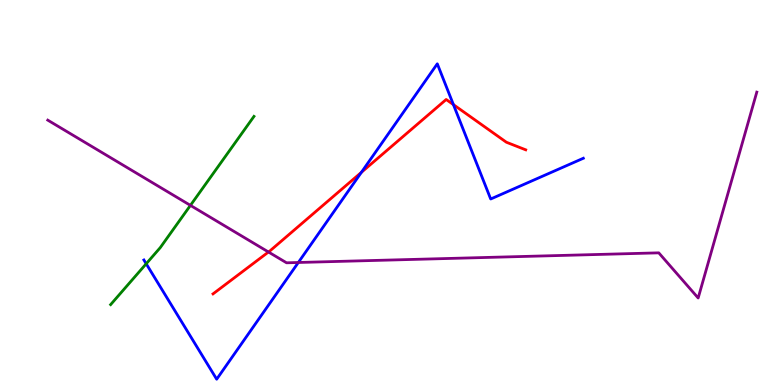[{'lines': ['blue', 'red'], 'intersections': [{'x': 4.66, 'y': 5.52}, {'x': 5.85, 'y': 7.28}]}, {'lines': ['green', 'red'], 'intersections': []}, {'lines': ['purple', 'red'], 'intersections': [{'x': 3.46, 'y': 3.45}]}, {'lines': ['blue', 'green'], 'intersections': [{'x': 1.89, 'y': 3.15}]}, {'lines': ['blue', 'purple'], 'intersections': [{'x': 3.85, 'y': 3.18}]}, {'lines': ['green', 'purple'], 'intersections': [{'x': 2.46, 'y': 4.67}]}]